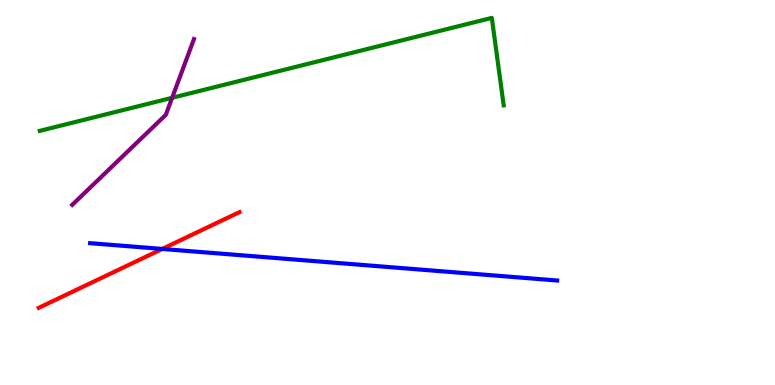[{'lines': ['blue', 'red'], 'intersections': [{'x': 2.09, 'y': 3.53}]}, {'lines': ['green', 'red'], 'intersections': []}, {'lines': ['purple', 'red'], 'intersections': []}, {'lines': ['blue', 'green'], 'intersections': []}, {'lines': ['blue', 'purple'], 'intersections': []}, {'lines': ['green', 'purple'], 'intersections': [{'x': 2.22, 'y': 7.46}]}]